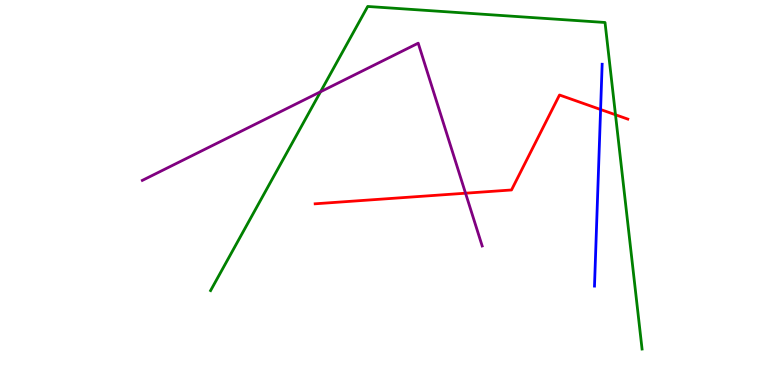[{'lines': ['blue', 'red'], 'intersections': [{'x': 7.75, 'y': 7.16}]}, {'lines': ['green', 'red'], 'intersections': [{'x': 7.94, 'y': 7.02}]}, {'lines': ['purple', 'red'], 'intersections': [{'x': 6.01, 'y': 4.98}]}, {'lines': ['blue', 'green'], 'intersections': []}, {'lines': ['blue', 'purple'], 'intersections': []}, {'lines': ['green', 'purple'], 'intersections': [{'x': 4.14, 'y': 7.62}]}]